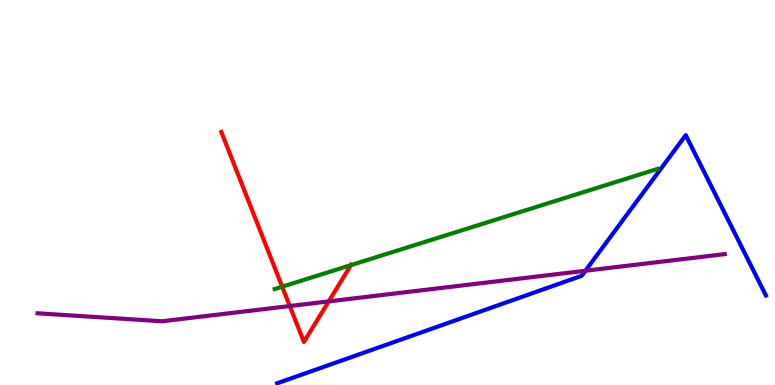[{'lines': ['blue', 'red'], 'intersections': []}, {'lines': ['green', 'red'], 'intersections': [{'x': 3.64, 'y': 2.55}, {'x': 4.53, 'y': 3.11}]}, {'lines': ['purple', 'red'], 'intersections': [{'x': 3.74, 'y': 2.05}, {'x': 4.24, 'y': 2.17}]}, {'lines': ['blue', 'green'], 'intersections': []}, {'lines': ['blue', 'purple'], 'intersections': [{'x': 7.55, 'y': 2.97}]}, {'lines': ['green', 'purple'], 'intersections': []}]